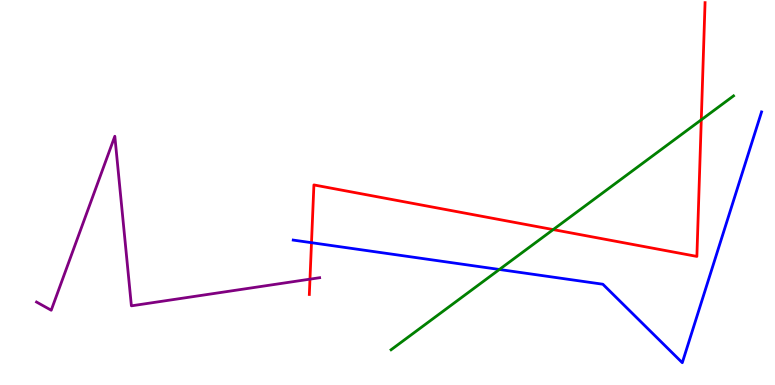[{'lines': ['blue', 'red'], 'intersections': [{'x': 4.02, 'y': 3.7}]}, {'lines': ['green', 'red'], 'intersections': [{'x': 7.14, 'y': 4.04}, {'x': 9.05, 'y': 6.89}]}, {'lines': ['purple', 'red'], 'intersections': [{'x': 4.0, 'y': 2.75}]}, {'lines': ['blue', 'green'], 'intersections': [{'x': 6.44, 'y': 3.0}]}, {'lines': ['blue', 'purple'], 'intersections': []}, {'lines': ['green', 'purple'], 'intersections': []}]